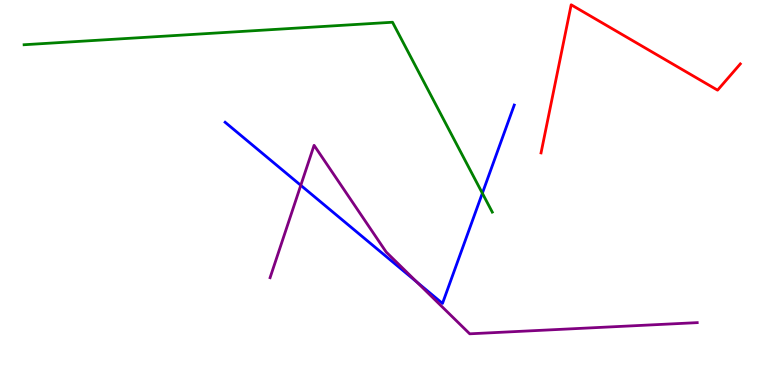[{'lines': ['blue', 'red'], 'intersections': []}, {'lines': ['green', 'red'], 'intersections': []}, {'lines': ['purple', 'red'], 'intersections': []}, {'lines': ['blue', 'green'], 'intersections': [{'x': 6.22, 'y': 4.98}]}, {'lines': ['blue', 'purple'], 'intersections': [{'x': 3.88, 'y': 5.19}, {'x': 5.38, 'y': 2.67}]}, {'lines': ['green', 'purple'], 'intersections': []}]